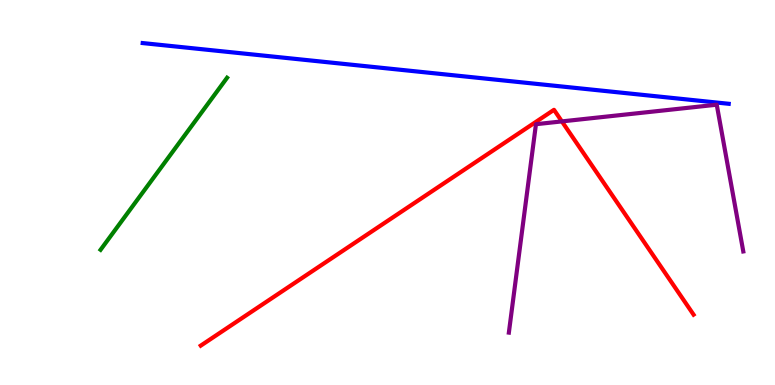[{'lines': ['blue', 'red'], 'intersections': []}, {'lines': ['green', 'red'], 'intersections': []}, {'lines': ['purple', 'red'], 'intersections': [{'x': 7.25, 'y': 6.85}]}, {'lines': ['blue', 'green'], 'intersections': []}, {'lines': ['blue', 'purple'], 'intersections': []}, {'lines': ['green', 'purple'], 'intersections': []}]